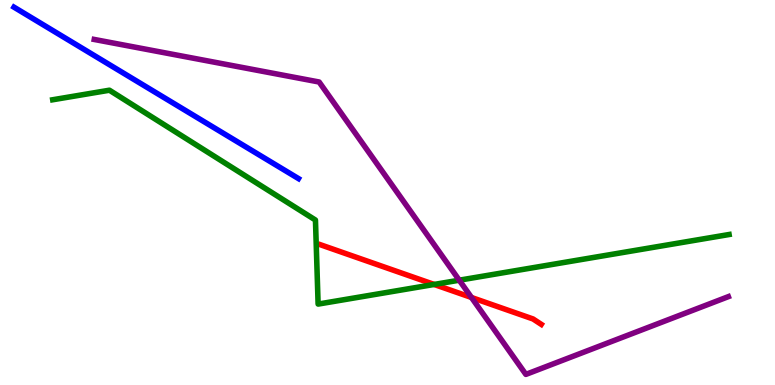[{'lines': ['blue', 'red'], 'intersections': []}, {'lines': ['green', 'red'], 'intersections': [{'x': 5.6, 'y': 2.61}]}, {'lines': ['purple', 'red'], 'intersections': [{'x': 6.08, 'y': 2.27}]}, {'lines': ['blue', 'green'], 'intersections': []}, {'lines': ['blue', 'purple'], 'intersections': []}, {'lines': ['green', 'purple'], 'intersections': [{'x': 5.93, 'y': 2.72}]}]